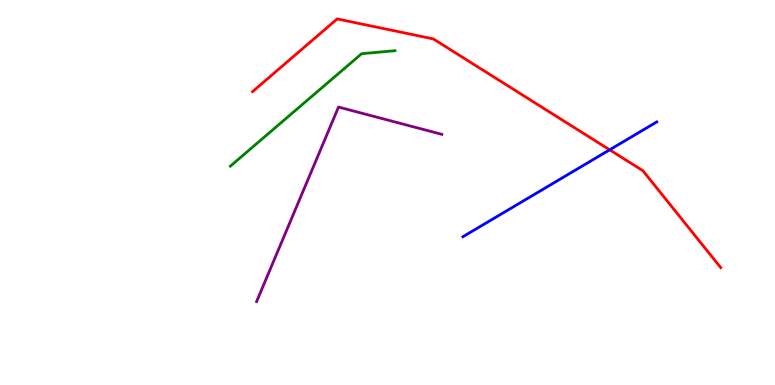[{'lines': ['blue', 'red'], 'intersections': [{'x': 7.87, 'y': 6.11}]}, {'lines': ['green', 'red'], 'intersections': []}, {'lines': ['purple', 'red'], 'intersections': []}, {'lines': ['blue', 'green'], 'intersections': []}, {'lines': ['blue', 'purple'], 'intersections': []}, {'lines': ['green', 'purple'], 'intersections': []}]